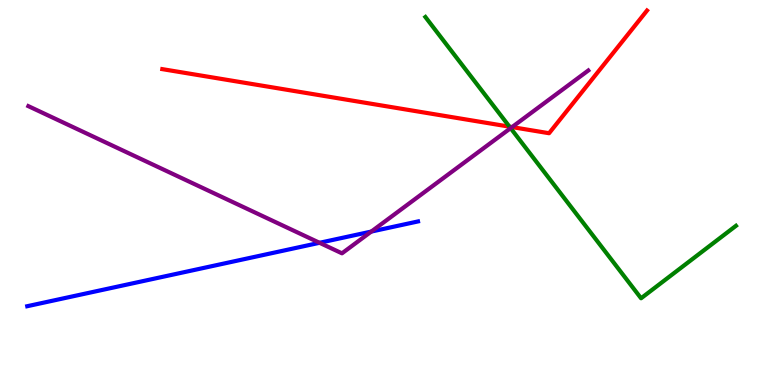[{'lines': ['blue', 'red'], 'intersections': []}, {'lines': ['green', 'red'], 'intersections': [{'x': 6.57, 'y': 6.71}]}, {'lines': ['purple', 'red'], 'intersections': [{'x': 6.61, 'y': 6.7}]}, {'lines': ['blue', 'green'], 'intersections': []}, {'lines': ['blue', 'purple'], 'intersections': [{'x': 4.12, 'y': 3.69}, {'x': 4.79, 'y': 3.99}]}, {'lines': ['green', 'purple'], 'intersections': [{'x': 6.59, 'y': 6.67}]}]